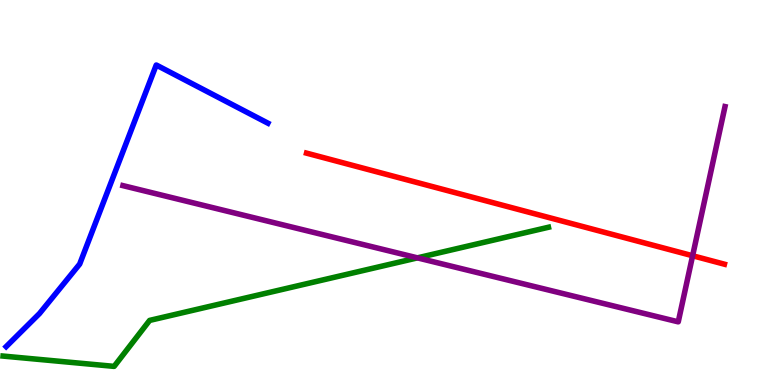[{'lines': ['blue', 'red'], 'intersections': []}, {'lines': ['green', 'red'], 'intersections': []}, {'lines': ['purple', 'red'], 'intersections': [{'x': 8.94, 'y': 3.36}]}, {'lines': ['blue', 'green'], 'intersections': []}, {'lines': ['blue', 'purple'], 'intersections': []}, {'lines': ['green', 'purple'], 'intersections': [{'x': 5.39, 'y': 3.3}]}]